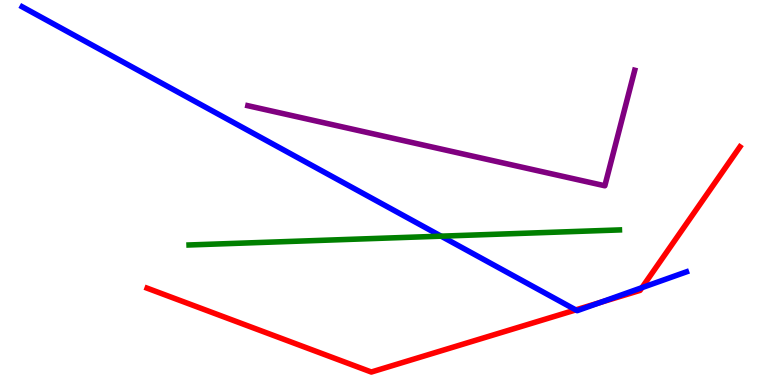[{'lines': ['blue', 'red'], 'intersections': [{'x': 7.43, 'y': 1.95}, {'x': 7.74, 'y': 2.14}, {'x': 8.28, 'y': 2.53}]}, {'lines': ['green', 'red'], 'intersections': []}, {'lines': ['purple', 'red'], 'intersections': []}, {'lines': ['blue', 'green'], 'intersections': [{'x': 5.69, 'y': 3.87}]}, {'lines': ['blue', 'purple'], 'intersections': []}, {'lines': ['green', 'purple'], 'intersections': []}]